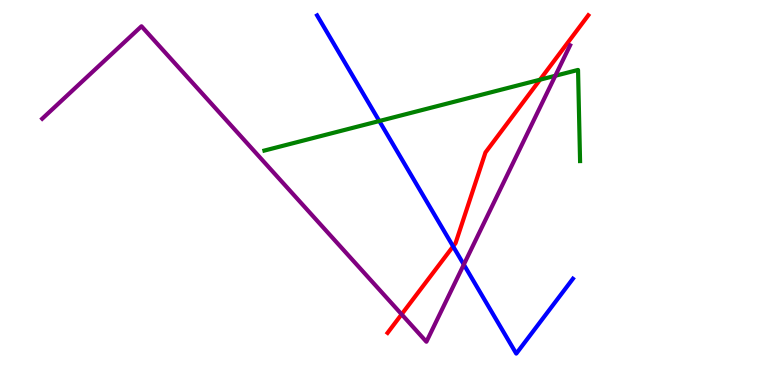[{'lines': ['blue', 'red'], 'intersections': [{'x': 5.85, 'y': 3.6}]}, {'lines': ['green', 'red'], 'intersections': [{'x': 6.97, 'y': 7.93}]}, {'lines': ['purple', 'red'], 'intersections': [{'x': 5.18, 'y': 1.84}]}, {'lines': ['blue', 'green'], 'intersections': [{'x': 4.89, 'y': 6.86}]}, {'lines': ['blue', 'purple'], 'intersections': [{'x': 5.98, 'y': 3.13}]}, {'lines': ['green', 'purple'], 'intersections': [{'x': 7.17, 'y': 8.03}]}]